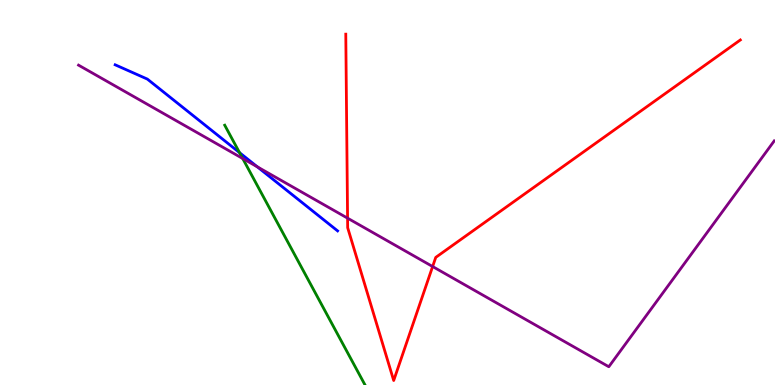[{'lines': ['blue', 'red'], 'intersections': []}, {'lines': ['green', 'red'], 'intersections': []}, {'lines': ['purple', 'red'], 'intersections': [{'x': 4.48, 'y': 4.33}, {'x': 5.58, 'y': 3.08}]}, {'lines': ['blue', 'green'], 'intersections': [{'x': 3.09, 'y': 6.04}]}, {'lines': ['blue', 'purple'], 'intersections': [{'x': 3.32, 'y': 5.67}]}, {'lines': ['green', 'purple'], 'intersections': [{'x': 3.13, 'y': 5.88}]}]